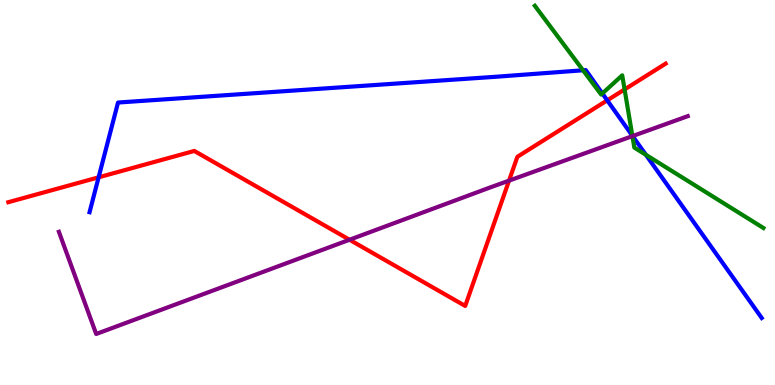[{'lines': ['blue', 'red'], 'intersections': [{'x': 1.27, 'y': 5.39}, {'x': 7.84, 'y': 7.39}]}, {'lines': ['green', 'red'], 'intersections': [{'x': 8.06, 'y': 7.68}]}, {'lines': ['purple', 'red'], 'intersections': [{'x': 4.51, 'y': 3.77}, {'x': 6.57, 'y': 5.31}]}, {'lines': ['blue', 'green'], 'intersections': [{'x': 7.52, 'y': 8.17}, {'x': 7.77, 'y': 7.57}, {'x': 8.16, 'y': 6.47}, {'x': 8.33, 'y': 5.98}]}, {'lines': ['blue', 'purple'], 'intersections': [{'x': 8.16, 'y': 6.47}]}, {'lines': ['green', 'purple'], 'intersections': [{'x': 8.16, 'y': 6.46}]}]